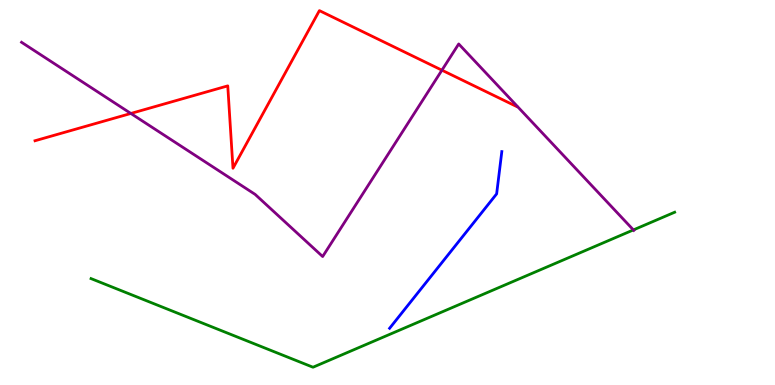[{'lines': ['blue', 'red'], 'intersections': []}, {'lines': ['green', 'red'], 'intersections': []}, {'lines': ['purple', 'red'], 'intersections': [{'x': 1.69, 'y': 7.05}, {'x': 5.7, 'y': 8.18}]}, {'lines': ['blue', 'green'], 'intersections': []}, {'lines': ['blue', 'purple'], 'intersections': []}, {'lines': ['green', 'purple'], 'intersections': [{'x': 8.17, 'y': 4.03}]}]